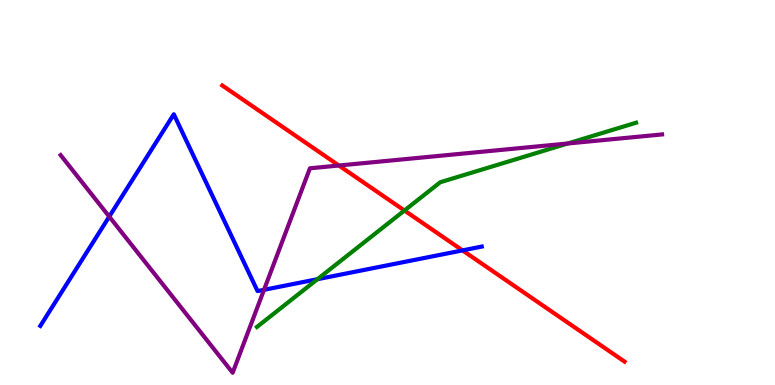[{'lines': ['blue', 'red'], 'intersections': [{'x': 5.97, 'y': 3.5}]}, {'lines': ['green', 'red'], 'intersections': [{'x': 5.22, 'y': 4.53}]}, {'lines': ['purple', 'red'], 'intersections': [{'x': 4.37, 'y': 5.7}]}, {'lines': ['blue', 'green'], 'intersections': [{'x': 4.1, 'y': 2.75}]}, {'lines': ['blue', 'purple'], 'intersections': [{'x': 1.41, 'y': 4.37}, {'x': 3.41, 'y': 2.47}]}, {'lines': ['green', 'purple'], 'intersections': [{'x': 7.33, 'y': 6.27}]}]